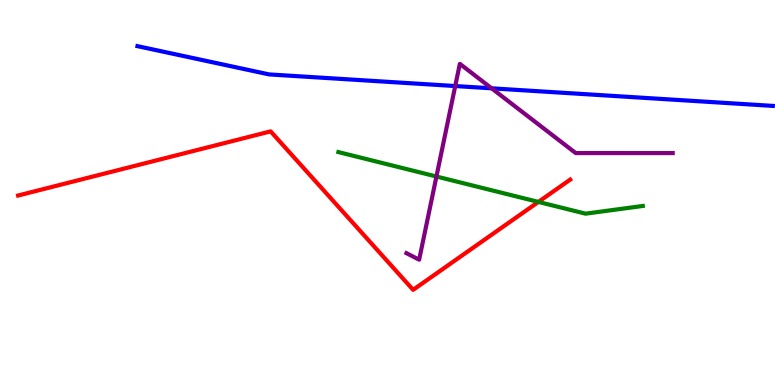[{'lines': ['blue', 'red'], 'intersections': []}, {'lines': ['green', 'red'], 'intersections': [{'x': 6.95, 'y': 4.76}]}, {'lines': ['purple', 'red'], 'intersections': []}, {'lines': ['blue', 'green'], 'intersections': []}, {'lines': ['blue', 'purple'], 'intersections': [{'x': 5.87, 'y': 7.77}, {'x': 6.34, 'y': 7.71}]}, {'lines': ['green', 'purple'], 'intersections': [{'x': 5.63, 'y': 5.42}]}]